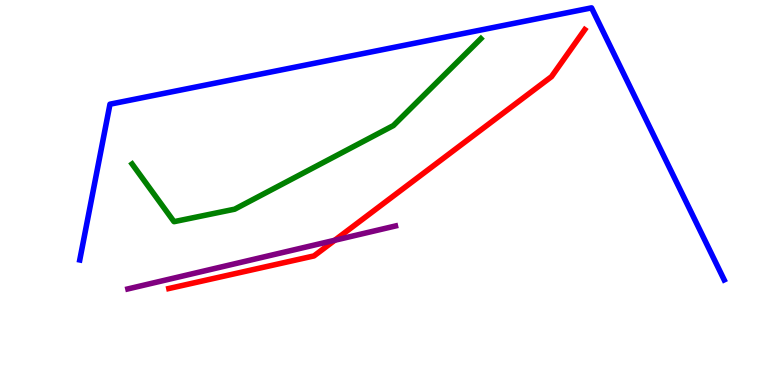[{'lines': ['blue', 'red'], 'intersections': []}, {'lines': ['green', 'red'], 'intersections': []}, {'lines': ['purple', 'red'], 'intersections': [{'x': 4.32, 'y': 3.76}]}, {'lines': ['blue', 'green'], 'intersections': []}, {'lines': ['blue', 'purple'], 'intersections': []}, {'lines': ['green', 'purple'], 'intersections': []}]